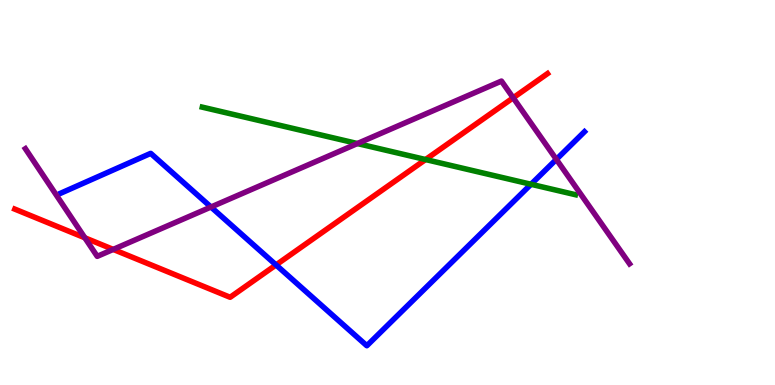[{'lines': ['blue', 'red'], 'intersections': [{'x': 3.56, 'y': 3.12}]}, {'lines': ['green', 'red'], 'intersections': [{'x': 5.49, 'y': 5.86}]}, {'lines': ['purple', 'red'], 'intersections': [{'x': 1.09, 'y': 3.82}, {'x': 1.46, 'y': 3.52}, {'x': 6.62, 'y': 7.46}]}, {'lines': ['blue', 'green'], 'intersections': [{'x': 6.85, 'y': 5.21}]}, {'lines': ['blue', 'purple'], 'intersections': [{'x': 2.72, 'y': 4.62}, {'x': 7.18, 'y': 5.86}]}, {'lines': ['green', 'purple'], 'intersections': [{'x': 4.61, 'y': 6.27}]}]